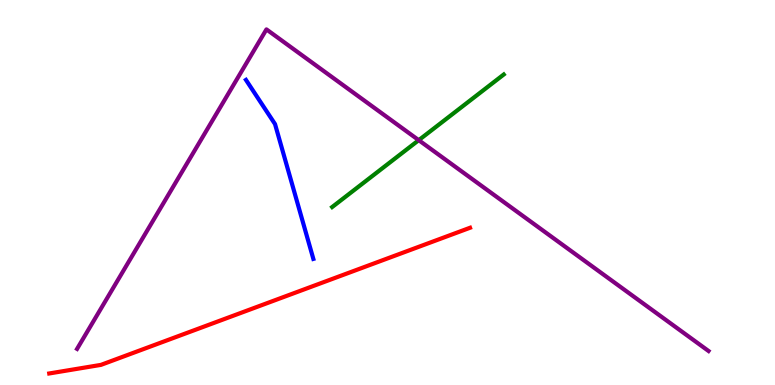[{'lines': ['blue', 'red'], 'intersections': []}, {'lines': ['green', 'red'], 'intersections': []}, {'lines': ['purple', 'red'], 'intersections': []}, {'lines': ['blue', 'green'], 'intersections': []}, {'lines': ['blue', 'purple'], 'intersections': []}, {'lines': ['green', 'purple'], 'intersections': [{'x': 5.4, 'y': 6.36}]}]